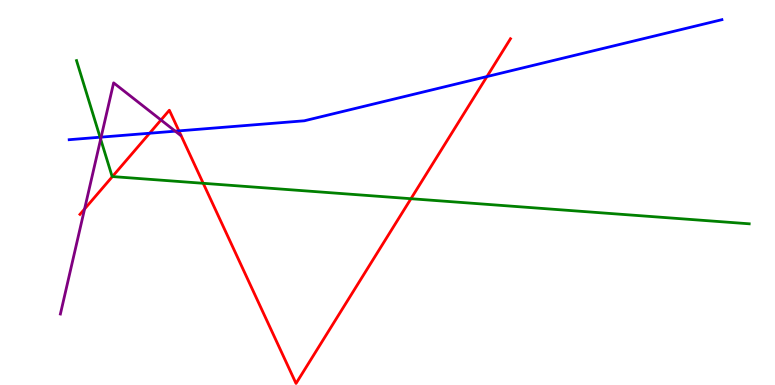[{'lines': ['blue', 'red'], 'intersections': [{'x': 1.93, 'y': 6.54}, {'x': 2.31, 'y': 6.6}, {'x': 6.28, 'y': 8.01}]}, {'lines': ['green', 'red'], 'intersections': [{'x': 1.45, 'y': 5.41}, {'x': 2.62, 'y': 5.24}, {'x': 5.3, 'y': 4.84}]}, {'lines': ['purple', 'red'], 'intersections': [{'x': 1.09, 'y': 4.57}, {'x': 2.08, 'y': 6.88}]}, {'lines': ['blue', 'green'], 'intersections': [{'x': 1.29, 'y': 6.44}]}, {'lines': ['blue', 'purple'], 'intersections': [{'x': 1.3, 'y': 6.44}, {'x': 2.26, 'y': 6.59}]}, {'lines': ['green', 'purple'], 'intersections': [{'x': 1.3, 'y': 6.39}]}]